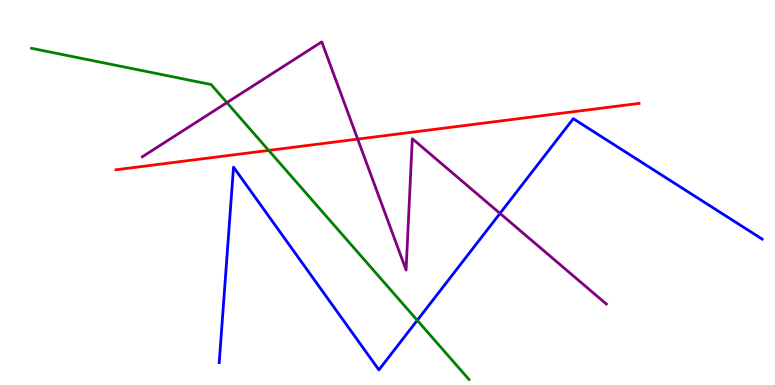[{'lines': ['blue', 'red'], 'intersections': []}, {'lines': ['green', 'red'], 'intersections': [{'x': 3.47, 'y': 6.09}]}, {'lines': ['purple', 'red'], 'intersections': [{'x': 4.62, 'y': 6.39}]}, {'lines': ['blue', 'green'], 'intersections': [{'x': 5.38, 'y': 1.68}]}, {'lines': ['blue', 'purple'], 'intersections': [{'x': 6.45, 'y': 4.46}]}, {'lines': ['green', 'purple'], 'intersections': [{'x': 2.93, 'y': 7.33}]}]